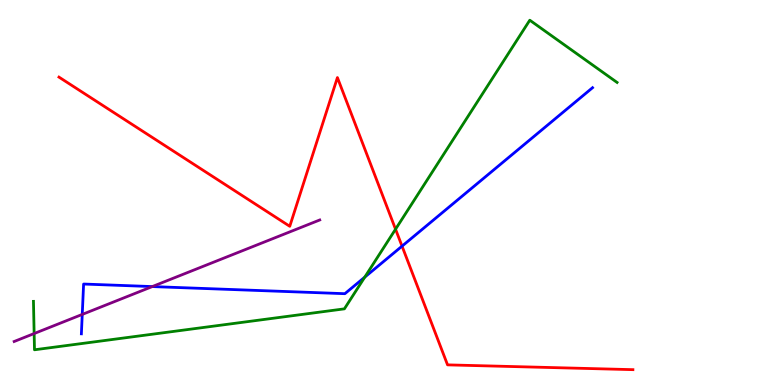[{'lines': ['blue', 'red'], 'intersections': [{'x': 5.19, 'y': 3.61}]}, {'lines': ['green', 'red'], 'intersections': [{'x': 5.1, 'y': 4.05}]}, {'lines': ['purple', 'red'], 'intersections': []}, {'lines': ['blue', 'green'], 'intersections': [{'x': 4.71, 'y': 2.8}]}, {'lines': ['blue', 'purple'], 'intersections': [{'x': 1.06, 'y': 1.83}, {'x': 1.96, 'y': 2.56}]}, {'lines': ['green', 'purple'], 'intersections': [{'x': 0.441, 'y': 1.34}]}]